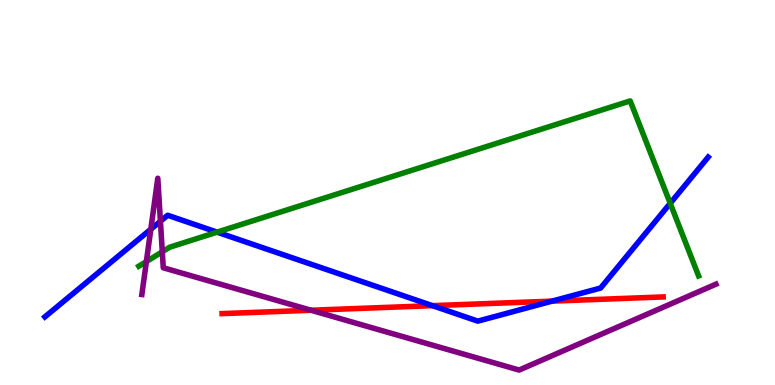[{'lines': ['blue', 'red'], 'intersections': [{'x': 5.58, 'y': 2.06}, {'x': 7.12, 'y': 2.18}]}, {'lines': ['green', 'red'], 'intersections': []}, {'lines': ['purple', 'red'], 'intersections': [{'x': 4.01, 'y': 1.94}]}, {'lines': ['blue', 'green'], 'intersections': [{'x': 2.8, 'y': 3.97}, {'x': 8.65, 'y': 4.72}]}, {'lines': ['blue', 'purple'], 'intersections': [{'x': 1.95, 'y': 4.05}, {'x': 2.07, 'y': 4.25}]}, {'lines': ['green', 'purple'], 'intersections': [{'x': 1.89, 'y': 3.21}, {'x': 2.09, 'y': 3.46}]}]